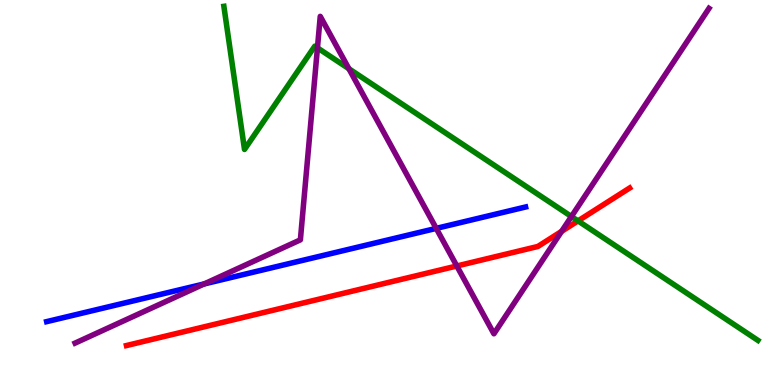[{'lines': ['blue', 'red'], 'intersections': []}, {'lines': ['green', 'red'], 'intersections': [{'x': 7.46, 'y': 4.26}]}, {'lines': ['purple', 'red'], 'intersections': [{'x': 5.89, 'y': 3.09}, {'x': 7.25, 'y': 3.99}]}, {'lines': ['blue', 'green'], 'intersections': []}, {'lines': ['blue', 'purple'], 'intersections': [{'x': 2.63, 'y': 2.63}, {'x': 5.63, 'y': 4.07}]}, {'lines': ['green', 'purple'], 'intersections': [{'x': 4.1, 'y': 8.76}, {'x': 4.5, 'y': 8.21}, {'x': 7.37, 'y': 4.38}]}]